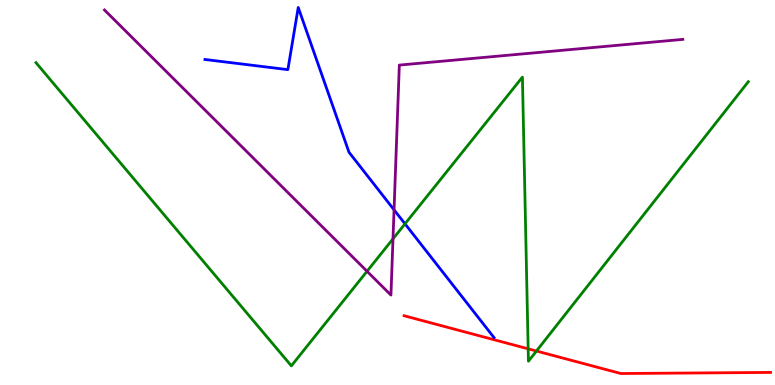[{'lines': ['blue', 'red'], 'intersections': []}, {'lines': ['green', 'red'], 'intersections': [{'x': 6.82, 'y': 0.94}, {'x': 6.92, 'y': 0.882}]}, {'lines': ['purple', 'red'], 'intersections': []}, {'lines': ['blue', 'green'], 'intersections': [{'x': 5.23, 'y': 4.19}]}, {'lines': ['blue', 'purple'], 'intersections': [{'x': 5.08, 'y': 4.55}]}, {'lines': ['green', 'purple'], 'intersections': [{'x': 4.74, 'y': 2.95}, {'x': 5.07, 'y': 3.8}]}]